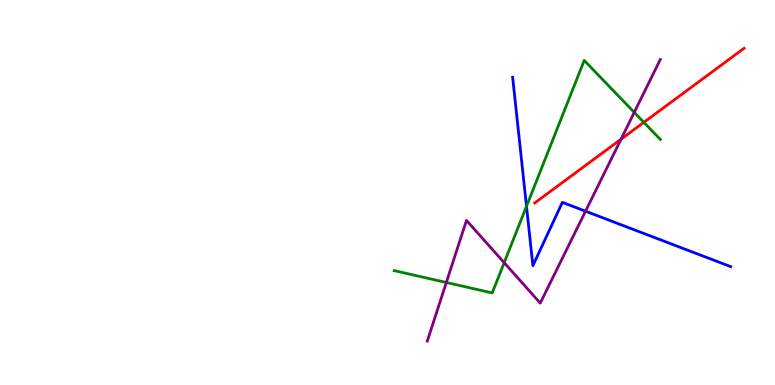[{'lines': ['blue', 'red'], 'intersections': []}, {'lines': ['green', 'red'], 'intersections': [{'x': 8.31, 'y': 6.82}]}, {'lines': ['purple', 'red'], 'intersections': [{'x': 8.01, 'y': 6.38}]}, {'lines': ['blue', 'green'], 'intersections': [{'x': 6.79, 'y': 4.64}]}, {'lines': ['blue', 'purple'], 'intersections': [{'x': 7.56, 'y': 4.51}]}, {'lines': ['green', 'purple'], 'intersections': [{'x': 5.76, 'y': 2.66}, {'x': 6.51, 'y': 3.18}, {'x': 8.18, 'y': 7.08}]}]